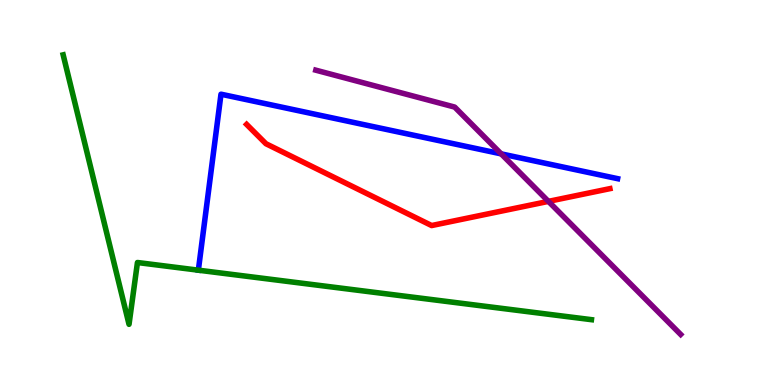[{'lines': ['blue', 'red'], 'intersections': []}, {'lines': ['green', 'red'], 'intersections': []}, {'lines': ['purple', 'red'], 'intersections': [{'x': 7.08, 'y': 4.77}]}, {'lines': ['blue', 'green'], 'intersections': [{'x': 2.56, 'y': 2.98}]}, {'lines': ['blue', 'purple'], 'intersections': [{'x': 6.47, 'y': 6.0}]}, {'lines': ['green', 'purple'], 'intersections': []}]